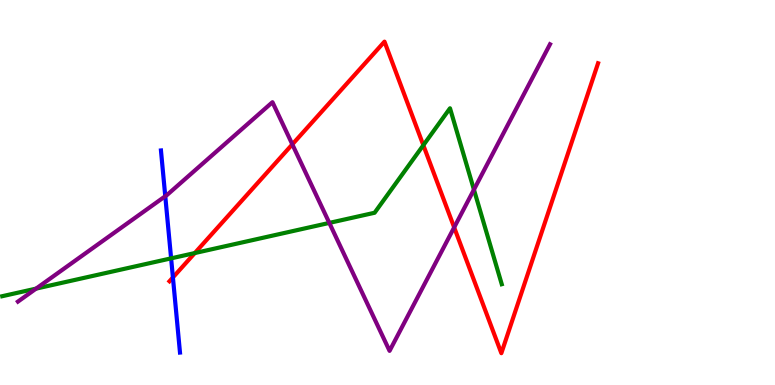[{'lines': ['blue', 'red'], 'intersections': [{'x': 2.23, 'y': 2.79}]}, {'lines': ['green', 'red'], 'intersections': [{'x': 2.51, 'y': 3.43}, {'x': 5.46, 'y': 6.23}]}, {'lines': ['purple', 'red'], 'intersections': [{'x': 3.77, 'y': 6.25}, {'x': 5.86, 'y': 4.09}]}, {'lines': ['blue', 'green'], 'intersections': [{'x': 2.21, 'y': 3.29}]}, {'lines': ['blue', 'purple'], 'intersections': [{'x': 2.13, 'y': 4.9}]}, {'lines': ['green', 'purple'], 'intersections': [{'x': 0.466, 'y': 2.5}, {'x': 4.25, 'y': 4.21}, {'x': 6.12, 'y': 5.07}]}]